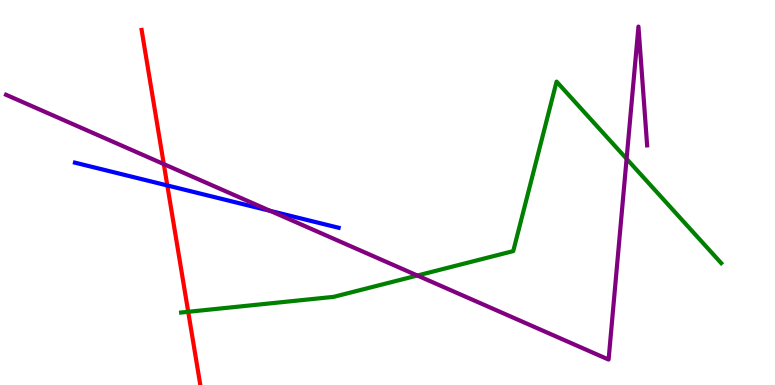[{'lines': ['blue', 'red'], 'intersections': [{'x': 2.16, 'y': 5.18}]}, {'lines': ['green', 'red'], 'intersections': [{'x': 2.43, 'y': 1.9}]}, {'lines': ['purple', 'red'], 'intersections': [{'x': 2.11, 'y': 5.74}]}, {'lines': ['blue', 'green'], 'intersections': []}, {'lines': ['blue', 'purple'], 'intersections': [{'x': 3.49, 'y': 4.52}]}, {'lines': ['green', 'purple'], 'intersections': [{'x': 5.39, 'y': 2.84}, {'x': 8.09, 'y': 5.88}]}]